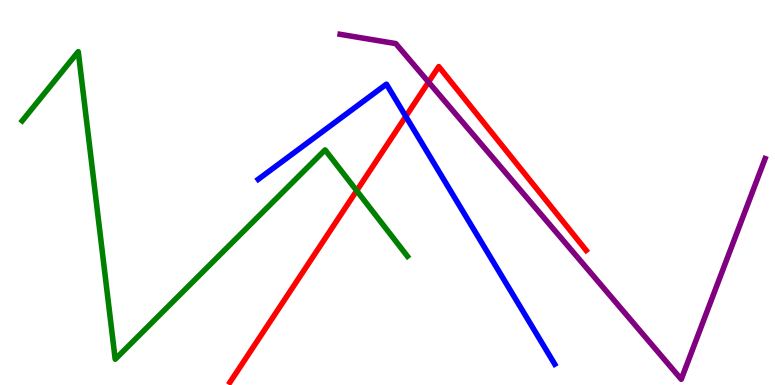[{'lines': ['blue', 'red'], 'intersections': [{'x': 5.24, 'y': 6.98}]}, {'lines': ['green', 'red'], 'intersections': [{'x': 4.6, 'y': 5.05}]}, {'lines': ['purple', 'red'], 'intersections': [{'x': 5.53, 'y': 7.87}]}, {'lines': ['blue', 'green'], 'intersections': []}, {'lines': ['blue', 'purple'], 'intersections': []}, {'lines': ['green', 'purple'], 'intersections': []}]